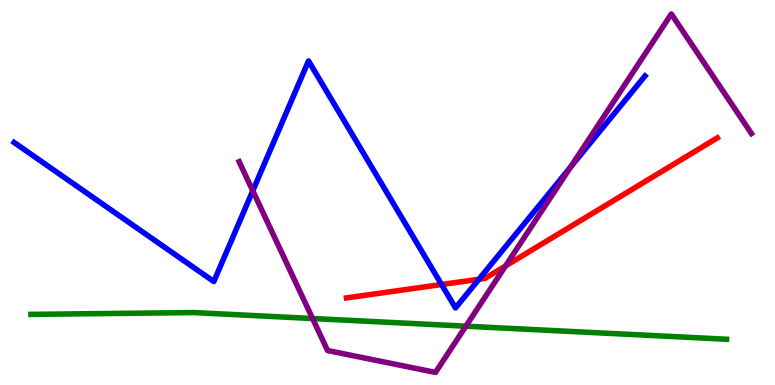[{'lines': ['blue', 'red'], 'intersections': [{'x': 5.7, 'y': 2.61}, {'x': 6.18, 'y': 2.75}]}, {'lines': ['green', 'red'], 'intersections': []}, {'lines': ['purple', 'red'], 'intersections': [{'x': 6.52, 'y': 3.09}]}, {'lines': ['blue', 'green'], 'intersections': []}, {'lines': ['blue', 'purple'], 'intersections': [{'x': 3.26, 'y': 5.04}, {'x': 7.36, 'y': 5.66}]}, {'lines': ['green', 'purple'], 'intersections': [{'x': 4.03, 'y': 1.73}, {'x': 6.01, 'y': 1.53}]}]